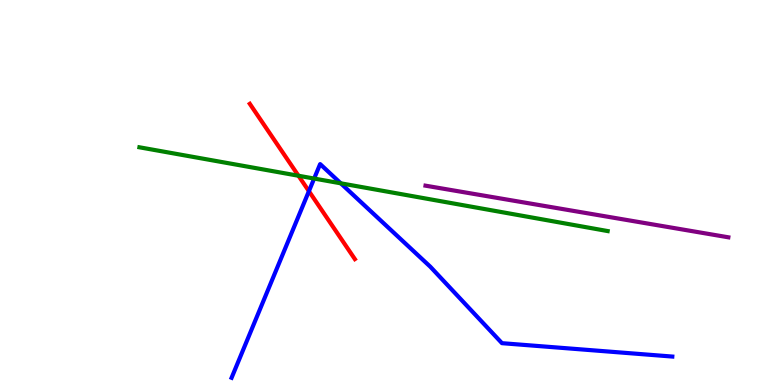[{'lines': ['blue', 'red'], 'intersections': [{'x': 3.99, 'y': 5.03}]}, {'lines': ['green', 'red'], 'intersections': [{'x': 3.85, 'y': 5.44}]}, {'lines': ['purple', 'red'], 'intersections': []}, {'lines': ['blue', 'green'], 'intersections': [{'x': 4.05, 'y': 5.36}, {'x': 4.4, 'y': 5.24}]}, {'lines': ['blue', 'purple'], 'intersections': []}, {'lines': ['green', 'purple'], 'intersections': []}]